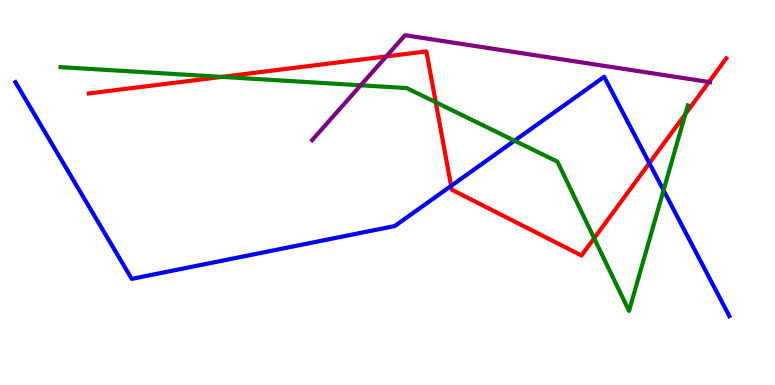[{'lines': ['blue', 'red'], 'intersections': [{'x': 5.82, 'y': 5.17}, {'x': 8.38, 'y': 5.76}]}, {'lines': ['green', 'red'], 'intersections': [{'x': 2.86, 'y': 8.0}, {'x': 5.62, 'y': 7.34}, {'x': 7.67, 'y': 3.81}, {'x': 8.84, 'y': 7.04}]}, {'lines': ['purple', 'red'], 'intersections': [{'x': 4.98, 'y': 8.53}, {'x': 9.15, 'y': 7.87}]}, {'lines': ['blue', 'green'], 'intersections': [{'x': 6.64, 'y': 6.35}, {'x': 8.56, 'y': 5.06}]}, {'lines': ['blue', 'purple'], 'intersections': []}, {'lines': ['green', 'purple'], 'intersections': [{'x': 4.65, 'y': 7.78}]}]